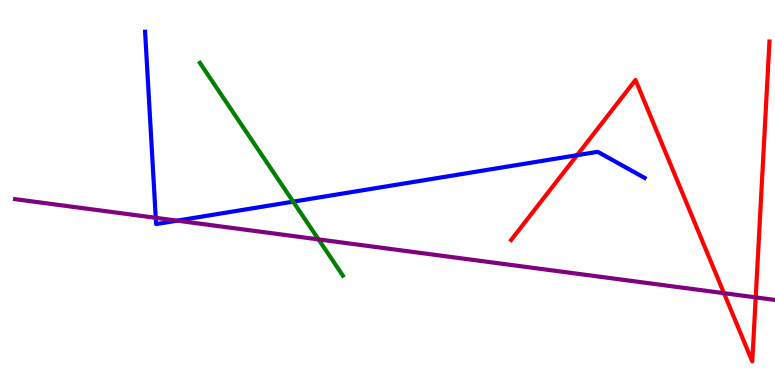[{'lines': ['blue', 'red'], 'intersections': [{'x': 7.45, 'y': 5.97}]}, {'lines': ['green', 'red'], 'intersections': []}, {'lines': ['purple', 'red'], 'intersections': [{'x': 9.34, 'y': 2.38}, {'x': 9.75, 'y': 2.28}]}, {'lines': ['blue', 'green'], 'intersections': [{'x': 3.78, 'y': 4.76}]}, {'lines': ['blue', 'purple'], 'intersections': [{'x': 2.01, 'y': 4.34}, {'x': 2.29, 'y': 4.27}]}, {'lines': ['green', 'purple'], 'intersections': [{'x': 4.11, 'y': 3.78}]}]